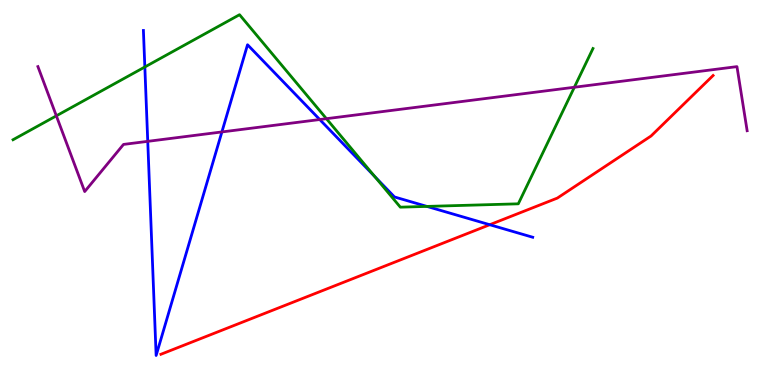[{'lines': ['blue', 'red'], 'intersections': [{'x': 6.32, 'y': 4.16}]}, {'lines': ['green', 'red'], 'intersections': []}, {'lines': ['purple', 'red'], 'intersections': []}, {'lines': ['blue', 'green'], 'intersections': [{'x': 1.87, 'y': 8.26}, {'x': 4.83, 'y': 5.42}, {'x': 5.51, 'y': 4.64}]}, {'lines': ['blue', 'purple'], 'intersections': [{'x': 1.91, 'y': 6.33}, {'x': 2.86, 'y': 6.57}, {'x': 4.13, 'y': 6.9}]}, {'lines': ['green', 'purple'], 'intersections': [{'x': 0.727, 'y': 6.99}, {'x': 4.21, 'y': 6.92}, {'x': 7.41, 'y': 7.73}]}]